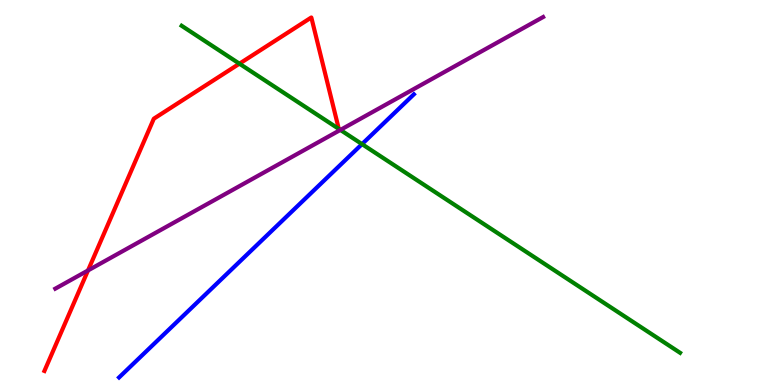[{'lines': ['blue', 'red'], 'intersections': []}, {'lines': ['green', 'red'], 'intersections': [{'x': 3.09, 'y': 8.35}]}, {'lines': ['purple', 'red'], 'intersections': [{'x': 1.14, 'y': 2.98}]}, {'lines': ['blue', 'green'], 'intersections': [{'x': 4.67, 'y': 6.26}]}, {'lines': ['blue', 'purple'], 'intersections': []}, {'lines': ['green', 'purple'], 'intersections': [{'x': 4.39, 'y': 6.63}]}]